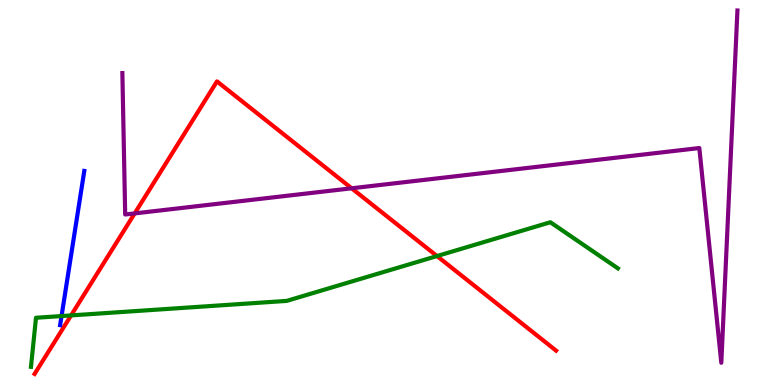[{'lines': ['blue', 'red'], 'intersections': []}, {'lines': ['green', 'red'], 'intersections': [{'x': 0.917, 'y': 1.81}, {'x': 5.64, 'y': 3.35}]}, {'lines': ['purple', 'red'], 'intersections': [{'x': 1.74, 'y': 4.46}, {'x': 4.54, 'y': 5.11}]}, {'lines': ['blue', 'green'], 'intersections': [{'x': 0.794, 'y': 1.79}]}, {'lines': ['blue', 'purple'], 'intersections': []}, {'lines': ['green', 'purple'], 'intersections': []}]